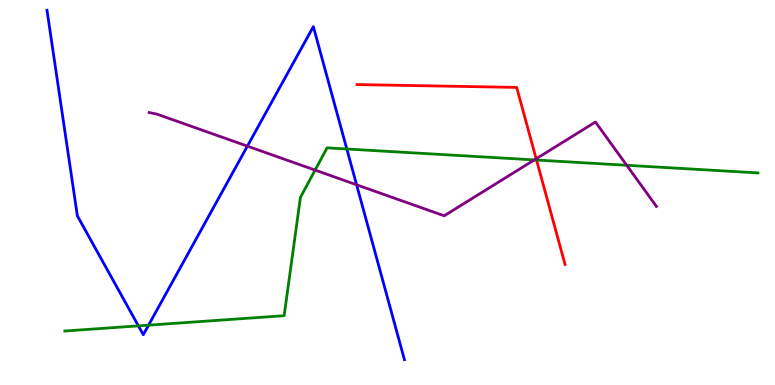[{'lines': ['blue', 'red'], 'intersections': []}, {'lines': ['green', 'red'], 'intersections': [{'x': 6.92, 'y': 5.84}]}, {'lines': ['purple', 'red'], 'intersections': [{'x': 6.92, 'y': 5.88}]}, {'lines': ['blue', 'green'], 'intersections': [{'x': 1.79, 'y': 1.54}, {'x': 1.92, 'y': 1.55}, {'x': 4.48, 'y': 6.13}]}, {'lines': ['blue', 'purple'], 'intersections': [{'x': 3.19, 'y': 6.2}, {'x': 4.6, 'y': 5.2}]}, {'lines': ['green', 'purple'], 'intersections': [{'x': 4.07, 'y': 5.58}, {'x': 6.89, 'y': 5.85}, {'x': 8.09, 'y': 5.71}]}]